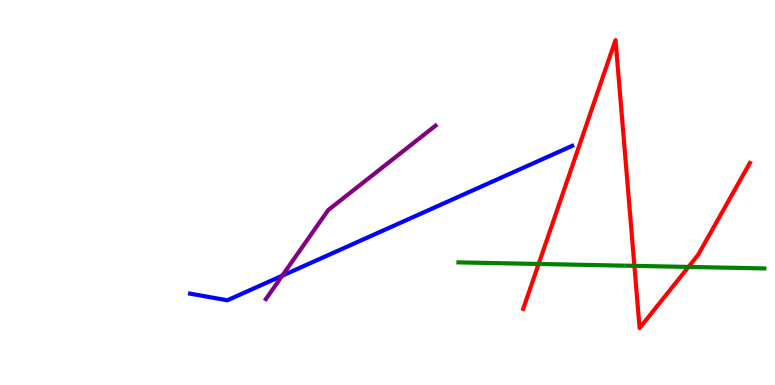[{'lines': ['blue', 'red'], 'intersections': []}, {'lines': ['green', 'red'], 'intersections': [{'x': 6.95, 'y': 3.14}, {'x': 8.19, 'y': 3.09}, {'x': 8.88, 'y': 3.07}]}, {'lines': ['purple', 'red'], 'intersections': []}, {'lines': ['blue', 'green'], 'intersections': []}, {'lines': ['blue', 'purple'], 'intersections': [{'x': 3.64, 'y': 2.84}]}, {'lines': ['green', 'purple'], 'intersections': []}]